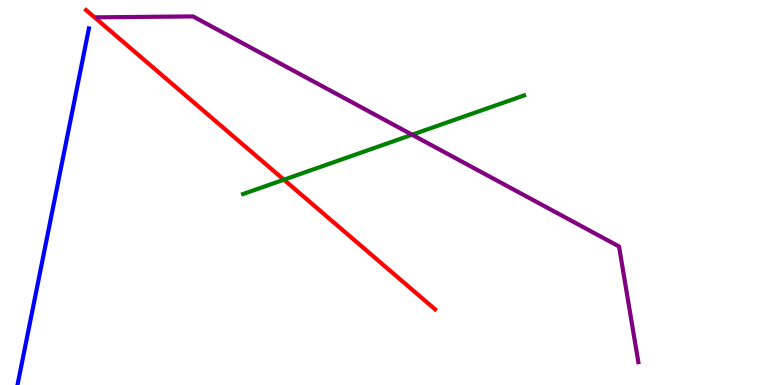[{'lines': ['blue', 'red'], 'intersections': []}, {'lines': ['green', 'red'], 'intersections': [{'x': 3.66, 'y': 5.33}]}, {'lines': ['purple', 'red'], 'intersections': []}, {'lines': ['blue', 'green'], 'intersections': []}, {'lines': ['blue', 'purple'], 'intersections': []}, {'lines': ['green', 'purple'], 'intersections': [{'x': 5.32, 'y': 6.5}]}]